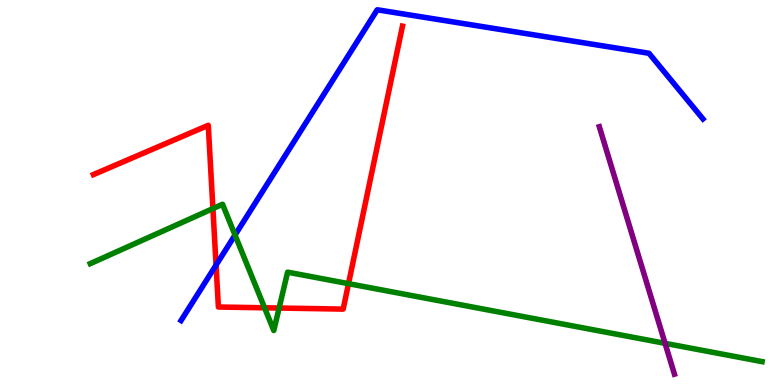[{'lines': ['blue', 'red'], 'intersections': [{'x': 2.79, 'y': 3.11}]}, {'lines': ['green', 'red'], 'intersections': [{'x': 2.75, 'y': 4.58}, {'x': 3.41, 'y': 2.01}, {'x': 3.6, 'y': 2.0}, {'x': 4.5, 'y': 2.63}]}, {'lines': ['purple', 'red'], 'intersections': []}, {'lines': ['blue', 'green'], 'intersections': [{'x': 3.03, 'y': 3.9}]}, {'lines': ['blue', 'purple'], 'intersections': []}, {'lines': ['green', 'purple'], 'intersections': [{'x': 8.58, 'y': 1.08}]}]